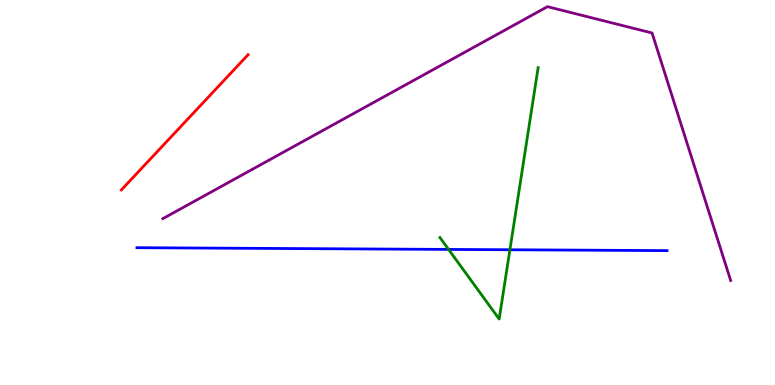[{'lines': ['blue', 'red'], 'intersections': []}, {'lines': ['green', 'red'], 'intersections': []}, {'lines': ['purple', 'red'], 'intersections': []}, {'lines': ['blue', 'green'], 'intersections': [{'x': 5.79, 'y': 3.52}, {'x': 6.58, 'y': 3.51}]}, {'lines': ['blue', 'purple'], 'intersections': []}, {'lines': ['green', 'purple'], 'intersections': []}]